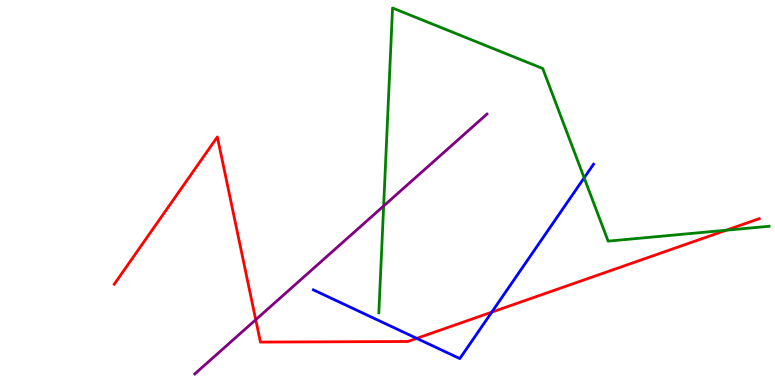[{'lines': ['blue', 'red'], 'intersections': [{'x': 5.38, 'y': 1.21}, {'x': 6.35, 'y': 1.89}]}, {'lines': ['green', 'red'], 'intersections': [{'x': 9.37, 'y': 4.02}]}, {'lines': ['purple', 'red'], 'intersections': [{'x': 3.3, 'y': 1.7}]}, {'lines': ['blue', 'green'], 'intersections': [{'x': 7.54, 'y': 5.38}]}, {'lines': ['blue', 'purple'], 'intersections': []}, {'lines': ['green', 'purple'], 'intersections': [{'x': 4.95, 'y': 4.65}]}]